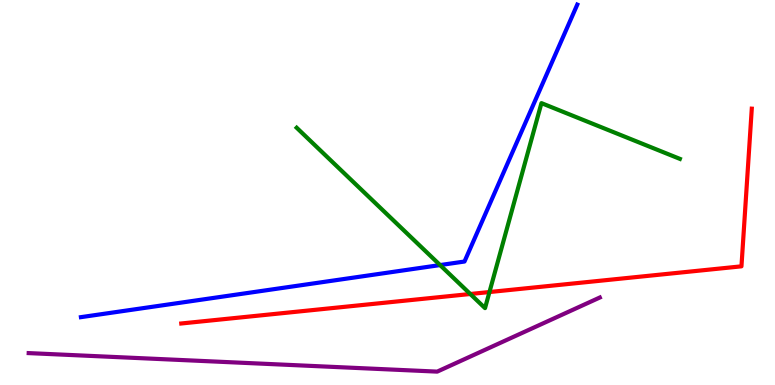[{'lines': ['blue', 'red'], 'intersections': []}, {'lines': ['green', 'red'], 'intersections': [{'x': 6.07, 'y': 2.36}, {'x': 6.32, 'y': 2.41}]}, {'lines': ['purple', 'red'], 'intersections': []}, {'lines': ['blue', 'green'], 'intersections': [{'x': 5.68, 'y': 3.12}]}, {'lines': ['blue', 'purple'], 'intersections': []}, {'lines': ['green', 'purple'], 'intersections': []}]